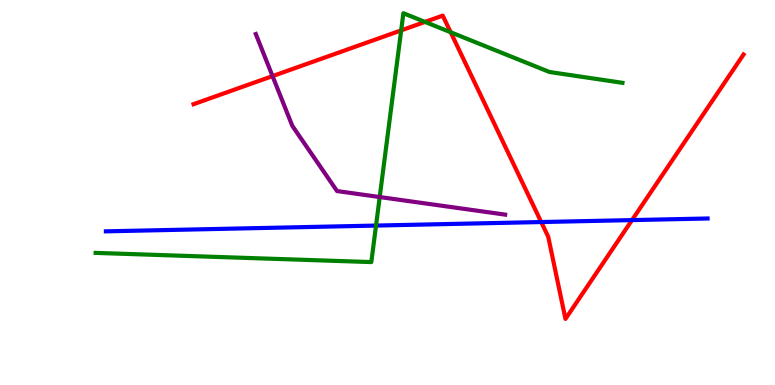[{'lines': ['blue', 'red'], 'intersections': [{'x': 6.98, 'y': 4.23}, {'x': 8.15, 'y': 4.28}]}, {'lines': ['green', 'red'], 'intersections': [{'x': 5.18, 'y': 9.21}, {'x': 5.48, 'y': 9.43}, {'x': 5.82, 'y': 9.16}]}, {'lines': ['purple', 'red'], 'intersections': [{'x': 3.52, 'y': 8.02}]}, {'lines': ['blue', 'green'], 'intersections': [{'x': 4.85, 'y': 4.14}]}, {'lines': ['blue', 'purple'], 'intersections': []}, {'lines': ['green', 'purple'], 'intersections': [{'x': 4.9, 'y': 4.88}]}]